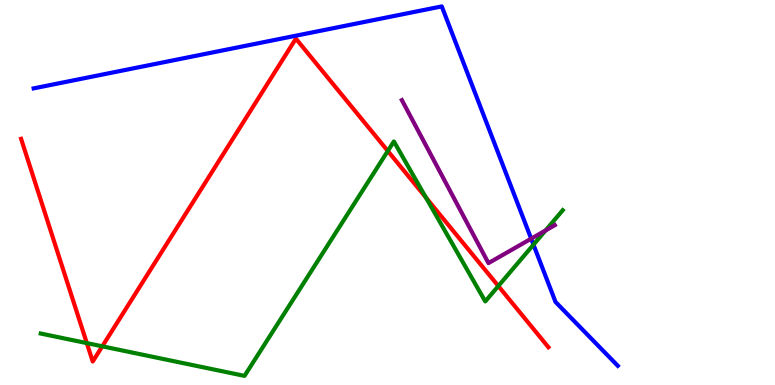[{'lines': ['blue', 'red'], 'intersections': []}, {'lines': ['green', 'red'], 'intersections': [{'x': 1.12, 'y': 1.09}, {'x': 1.32, 'y': 1.0}, {'x': 5.0, 'y': 6.08}, {'x': 5.5, 'y': 4.87}, {'x': 6.43, 'y': 2.57}]}, {'lines': ['purple', 'red'], 'intersections': []}, {'lines': ['blue', 'green'], 'intersections': [{'x': 6.88, 'y': 3.64}]}, {'lines': ['blue', 'purple'], 'intersections': [{'x': 6.85, 'y': 3.8}]}, {'lines': ['green', 'purple'], 'intersections': [{'x': 7.04, 'y': 4.01}]}]